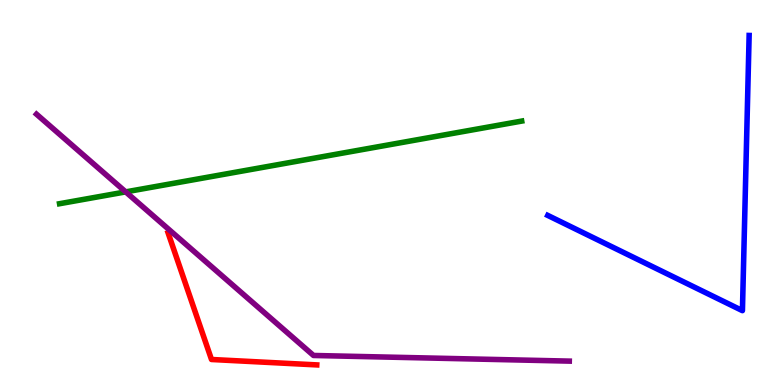[{'lines': ['blue', 'red'], 'intersections': []}, {'lines': ['green', 'red'], 'intersections': []}, {'lines': ['purple', 'red'], 'intersections': []}, {'lines': ['blue', 'green'], 'intersections': []}, {'lines': ['blue', 'purple'], 'intersections': []}, {'lines': ['green', 'purple'], 'intersections': [{'x': 1.62, 'y': 5.02}]}]